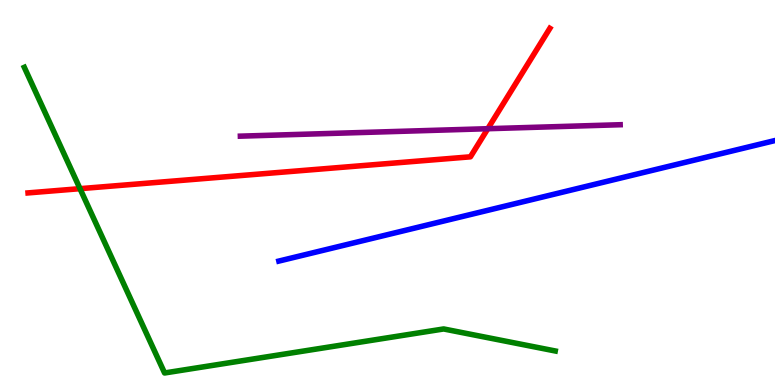[{'lines': ['blue', 'red'], 'intersections': []}, {'lines': ['green', 'red'], 'intersections': [{'x': 1.03, 'y': 5.1}]}, {'lines': ['purple', 'red'], 'intersections': [{'x': 6.29, 'y': 6.66}]}, {'lines': ['blue', 'green'], 'intersections': []}, {'lines': ['blue', 'purple'], 'intersections': []}, {'lines': ['green', 'purple'], 'intersections': []}]